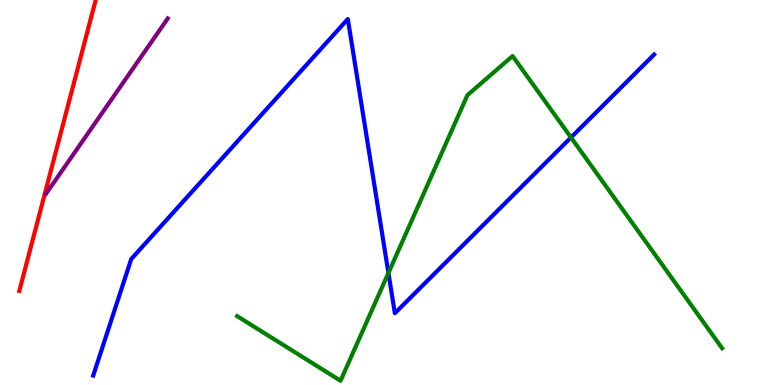[{'lines': ['blue', 'red'], 'intersections': []}, {'lines': ['green', 'red'], 'intersections': []}, {'lines': ['purple', 'red'], 'intersections': []}, {'lines': ['blue', 'green'], 'intersections': [{'x': 5.01, 'y': 2.91}, {'x': 7.37, 'y': 6.43}]}, {'lines': ['blue', 'purple'], 'intersections': []}, {'lines': ['green', 'purple'], 'intersections': []}]